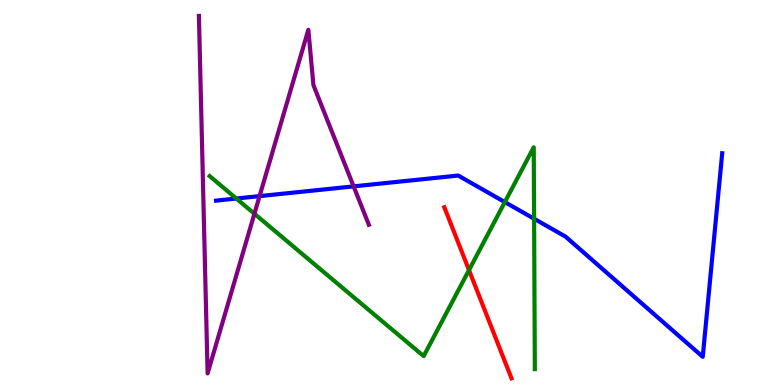[{'lines': ['blue', 'red'], 'intersections': []}, {'lines': ['green', 'red'], 'intersections': [{'x': 6.05, 'y': 2.98}]}, {'lines': ['purple', 'red'], 'intersections': []}, {'lines': ['blue', 'green'], 'intersections': [{'x': 3.05, 'y': 4.84}, {'x': 6.51, 'y': 4.75}, {'x': 6.89, 'y': 4.32}]}, {'lines': ['blue', 'purple'], 'intersections': [{'x': 3.35, 'y': 4.91}, {'x': 4.56, 'y': 5.16}]}, {'lines': ['green', 'purple'], 'intersections': [{'x': 3.28, 'y': 4.45}]}]